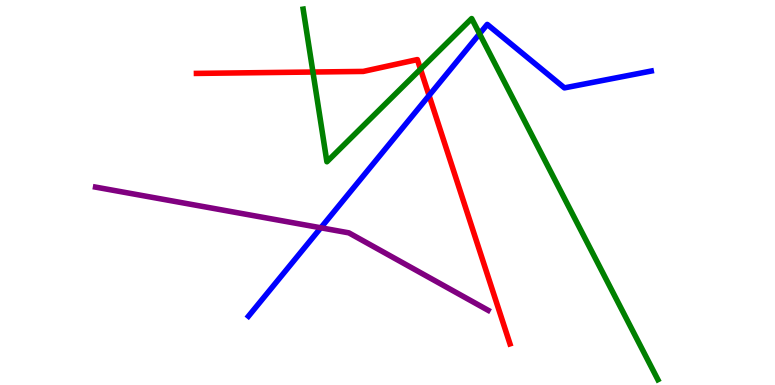[{'lines': ['blue', 'red'], 'intersections': [{'x': 5.54, 'y': 7.52}]}, {'lines': ['green', 'red'], 'intersections': [{'x': 4.04, 'y': 8.13}, {'x': 5.43, 'y': 8.2}]}, {'lines': ['purple', 'red'], 'intersections': []}, {'lines': ['blue', 'green'], 'intersections': [{'x': 6.19, 'y': 9.12}]}, {'lines': ['blue', 'purple'], 'intersections': [{'x': 4.14, 'y': 4.08}]}, {'lines': ['green', 'purple'], 'intersections': []}]